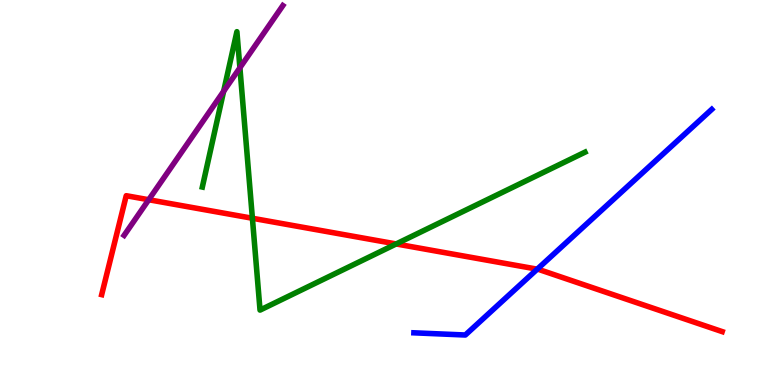[{'lines': ['blue', 'red'], 'intersections': [{'x': 6.93, 'y': 3.01}]}, {'lines': ['green', 'red'], 'intersections': [{'x': 3.26, 'y': 4.33}, {'x': 5.11, 'y': 3.66}]}, {'lines': ['purple', 'red'], 'intersections': [{'x': 1.92, 'y': 4.81}]}, {'lines': ['blue', 'green'], 'intersections': []}, {'lines': ['blue', 'purple'], 'intersections': []}, {'lines': ['green', 'purple'], 'intersections': [{'x': 2.89, 'y': 7.63}, {'x': 3.1, 'y': 8.24}]}]